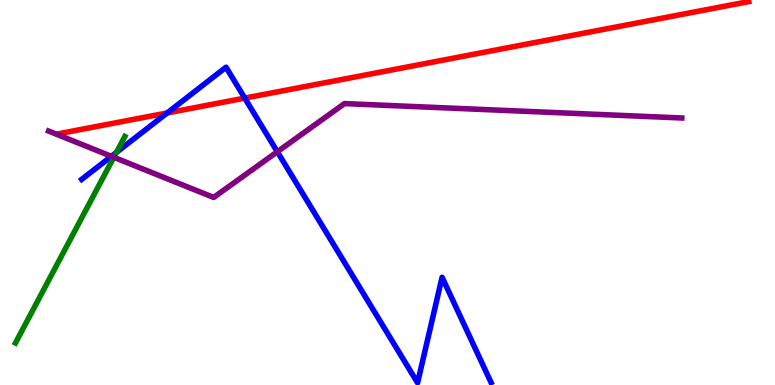[{'lines': ['blue', 'red'], 'intersections': [{'x': 2.16, 'y': 7.07}, {'x': 3.16, 'y': 7.45}]}, {'lines': ['green', 'red'], 'intersections': []}, {'lines': ['purple', 'red'], 'intersections': []}, {'lines': ['blue', 'green'], 'intersections': [{'x': 1.5, 'y': 6.04}]}, {'lines': ['blue', 'purple'], 'intersections': [{'x': 1.44, 'y': 5.94}, {'x': 3.58, 'y': 6.06}]}, {'lines': ['green', 'purple'], 'intersections': [{'x': 1.47, 'y': 5.91}]}]